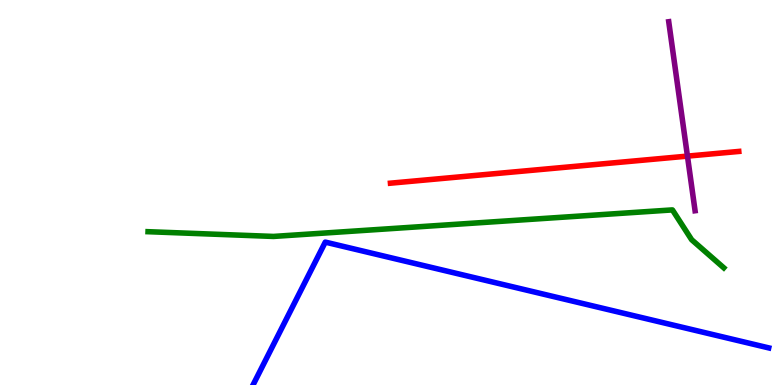[{'lines': ['blue', 'red'], 'intersections': []}, {'lines': ['green', 'red'], 'intersections': []}, {'lines': ['purple', 'red'], 'intersections': [{'x': 8.87, 'y': 5.94}]}, {'lines': ['blue', 'green'], 'intersections': []}, {'lines': ['blue', 'purple'], 'intersections': []}, {'lines': ['green', 'purple'], 'intersections': []}]